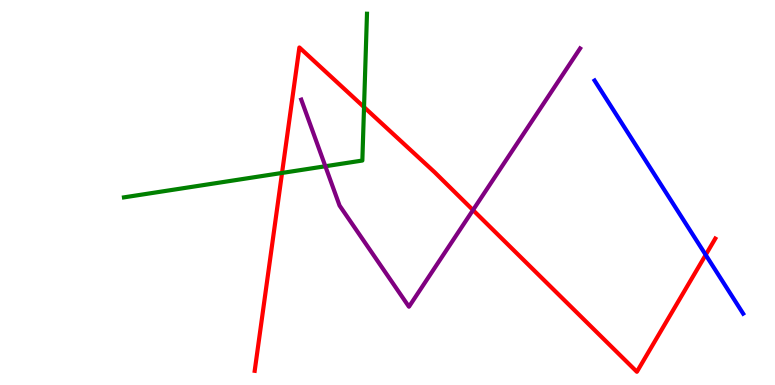[{'lines': ['blue', 'red'], 'intersections': [{'x': 9.11, 'y': 3.38}]}, {'lines': ['green', 'red'], 'intersections': [{'x': 3.64, 'y': 5.51}, {'x': 4.7, 'y': 7.22}]}, {'lines': ['purple', 'red'], 'intersections': [{'x': 6.1, 'y': 4.54}]}, {'lines': ['blue', 'green'], 'intersections': []}, {'lines': ['blue', 'purple'], 'intersections': []}, {'lines': ['green', 'purple'], 'intersections': [{'x': 4.2, 'y': 5.68}]}]